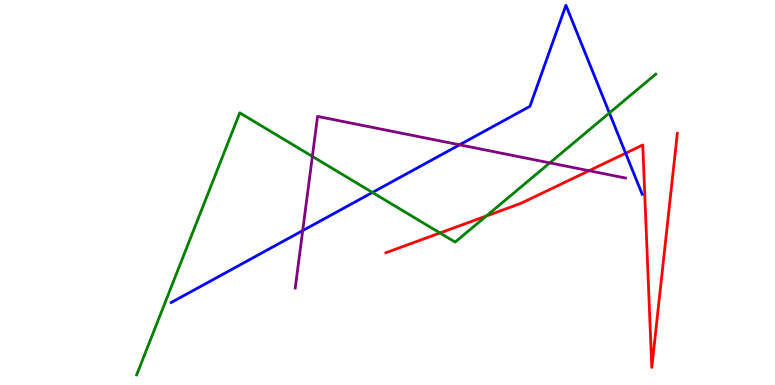[{'lines': ['blue', 'red'], 'intersections': [{'x': 8.07, 'y': 6.02}]}, {'lines': ['green', 'red'], 'intersections': [{'x': 5.68, 'y': 3.95}, {'x': 6.27, 'y': 4.39}]}, {'lines': ['purple', 'red'], 'intersections': [{'x': 7.6, 'y': 5.57}]}, {'lines': ['blue', 'green'], 'intersections': [{'x': 4.81, 'y': 5.0}, {'x': 7.86, 'y': 7.07}]}, {'lines': ['blue', 'purple'], 'intersections': [{'x': 3.91, 'y': 4.01}, {'x': 5.93, 'y': 6.24}]}, {'lines': ['green', 'purple'], 'intersections': [{'x': 4.03, 'y': 5.94}, {'x': 7.09, 'y': 5.77}]}]